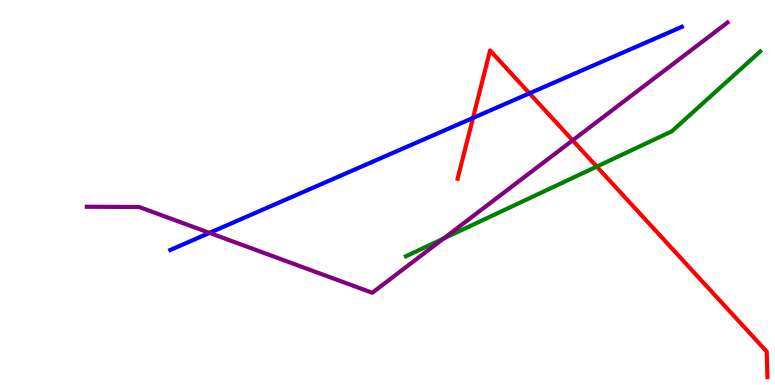[{'lines': ['blue', 'red'], 'intersections': [{'x': 6.1, 'y': 6.94}, {'x': 6.83, 'y': 7.58}]}, {'lines': ['green', 'red'], 'intersections': [{'x': 7.7, 'y': 5.67}]}, {'lines': ['purple', 'red'], 'intersections': [{'x': 7.39, 'y': 6.35}]}, {'lines': ['blue', 'green'], 'intersections': []}, {'lines': ['blue', 'purple'], 'intersections': [{'x': 2.7, 'y': 3.95}]}, {'lines': ['green', 'purple'], 'intersections': [{'x': 5.72, 'y': 3.8}]}]